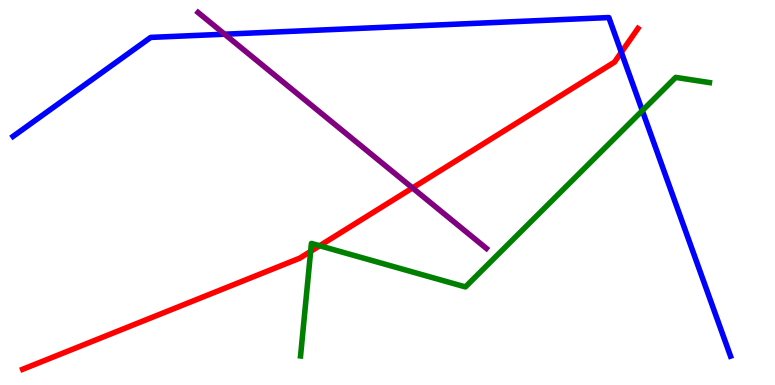[{'lines': ['blue', 'red'], 'intersections': [{'x': 8.02, 'y': 8.64}]}, {'lines': ['green', 'red'], 'intersections': [{'x': 4.01, 'y': 3.47}, {'x': 4.12, 'y': 3.62}]}, {'lines': ['purple', 'red'], 'intersections': [{'x': 5.32, 'y': 5.12}]}, {'lines': ['blue', 'green'], 'intersections': [{'x': 8.29, 'y': 7.13}]}, {'lines': ['blue', 'purple'], 'intersections': [{'x': 2.9, 'y': 9.11}]}, {'lines': ['green', 'purple'], 'intersections': []}]